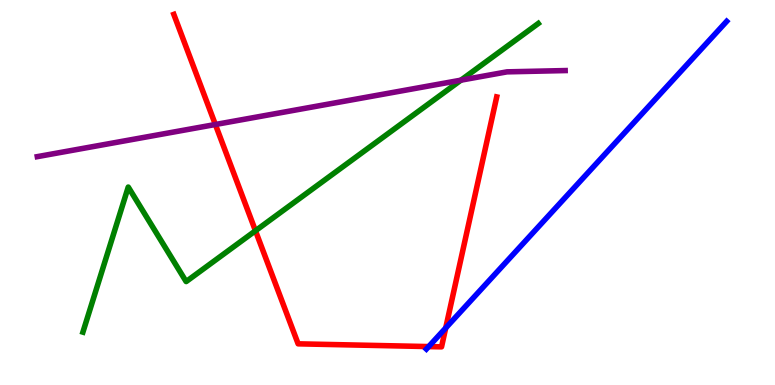[{'lines': ['blue', 'red'], 'intersections': [{'x': 5.53, 'y': 0.998}, {'x': 5.75, 'y': 1.48}]}, {'lines': ['green', 'red'], 'intersections': [{'x': 3.3, 'y': 4.01}]}, {'lines': ['purple', 'red'], 'intersections': [{'x': 2.78, 'y': 6.77}]}, {'lines': ['blue', 'green'], 'intersections': []}, {'lines': ['blue', 'purple'], 'intersections': []}, {'lines': ['green', 'purple'], 'intersections': [{'x': 5.95, 'y': 7.92}]}]